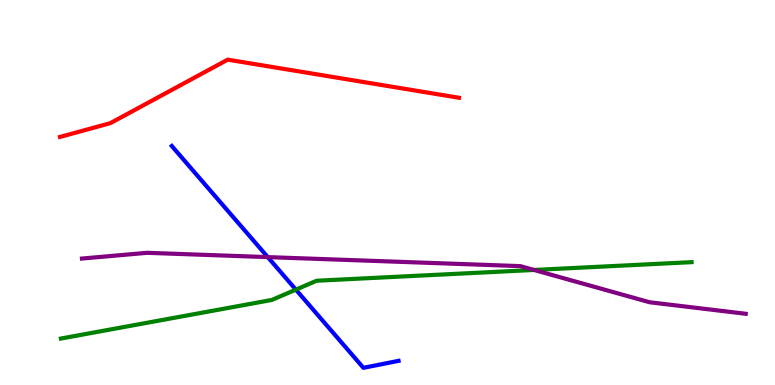[{'lines': ['blue', 'red'], 'intersections': []}, {'lines': ['green', 'red'], 'intersections': []}, {'lines': ['purple', 'red'], 'intersections': []}, {'lines': ['blue', 'green'], 'intersections': [{'x': 3.82, 'y': 2.48}]}, {'lines': ['blue', 'purple'], 'intersections': [{'x': 3.46, 'y': 3.32}]}, {'lines': ['green', 'purple'], 'intersections': [{'x': 6.89, 'y': 2.99}]}]